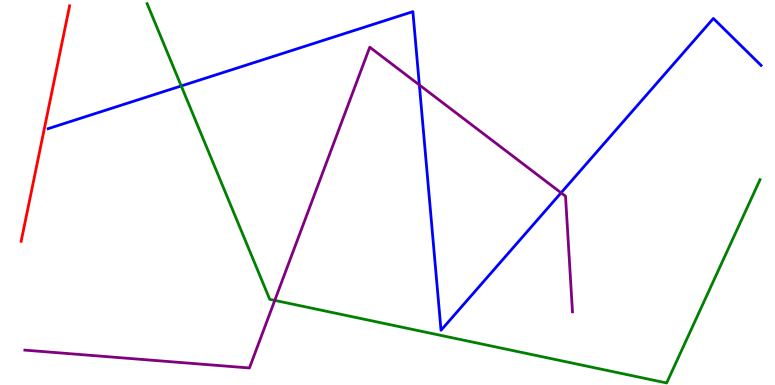[{'lines': ['blue', 'red'], 'intersections': []}, {'lines': ['green', 'red'], 'intersections': []}, {'lines': ['purple', 'red'], 'intersections': []}, {'lines': ['blue', 'green'], 'intersections': [{'x': 2.34, 'y': 7.77}]}, {'lines': ['blue', 'purple'], 'intersections': [{'x': 5.41, 'y': 7.79}, {'x': 7.24, 'y': 4.99}]}, {'lines': ['green', 'purple'], 'intersections': [{'x': 3.55, 'y': 2.2}]}]